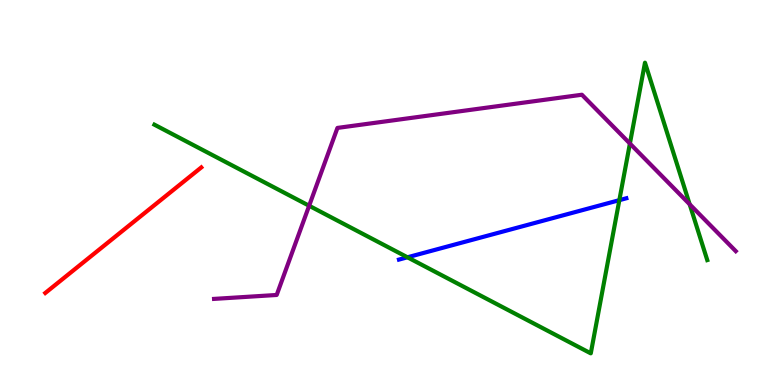[{'lines': ['blue', 'red'], 'intersections': []}, {'lines': ['green', 'red'], 'intersections': []}, {'lines': ['purple', 'red'], 'intersections': []}, {'lines': ['blue', 'green'], 'intersections': [{'x': 5.26, 'y': 3.32}, {'x': 7.99, 'y': 4.8}]}, {'lines': ['blue', 'purple'], 'intersections': []}, {'lines': ['green', 'purple'], 'intersections': [{'x': 3.99, 'y': 4.66}, {'x': 8.13, 'y': 6.27}, {'x': 8.9, 'y': 4.69}]}]